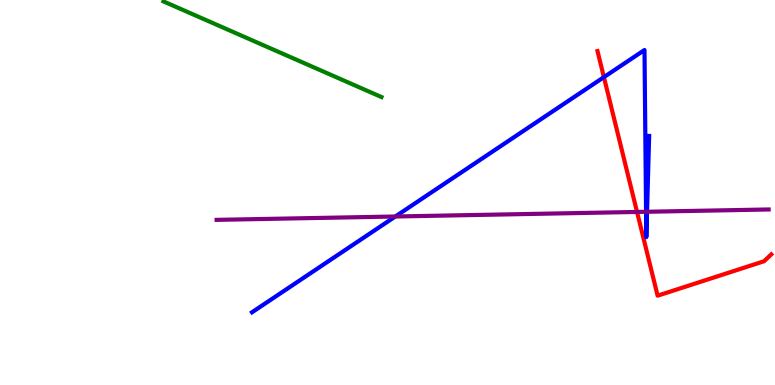[{'lines': ['blue', 'red'], 'intersections': [{'x': 7.79, 'y': 8.0}]}, {'lines': ['green', 'red'], 'intersections': []}, {'lines': ['purple', 'red'], 'intersections': [{'x': 8.22, 'y': 4.49}]}, {'lines': ['blue', 'green'], 'intersections': []}, {'lines': ['blue', 'purple'], 'intersections': [{'x': 5.1, 'y': 4.38}, {'x': 8.34, 'y': 4.5}, {'x': 8.35, 'y': 4.5}]}, {'lines': ['green', 'purple'], 'intersections': []}]